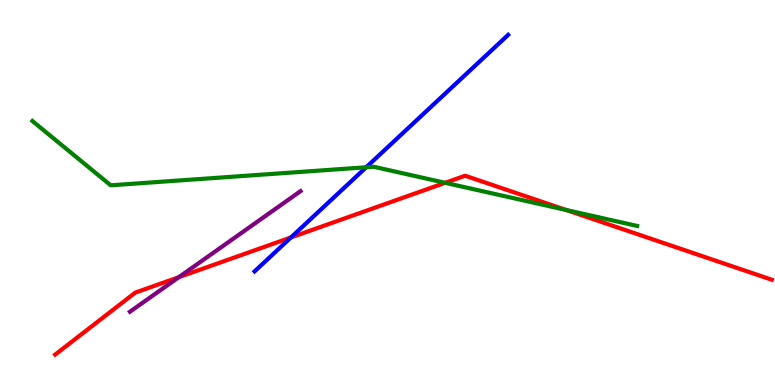[{'lines': ['blue', 'red'], 'intersections': [{'x': 3.75, 'y': 3.83}]}, {'lines': ['green', 'red'], 'intersections': [{'x': 5.74, 'y': 5.25}, {'x': 7.31, 'y': 4.55}]}, {'lines': ['purple', 'red'], 'intersections': [{'x': 2.31, 'y': 2.8}]}, {'lines': ['blue', 'green'], 'intersections': [{'x': 4.73, 'y': 5.66}]}, {'lines': ['blue', 'purple'], 'intersections': []}, {'lines': ['green', 'purple'], 'intersections': []}]